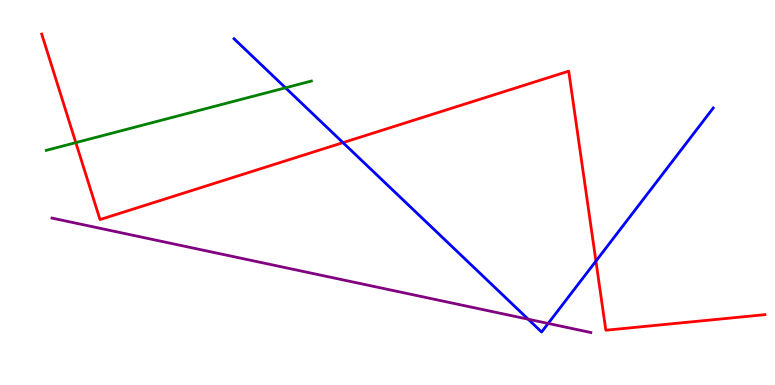[{'lines': ['blue', 'red'], 'intersections': [{'x': 4.43, 'y': 6.3}, {'x': 7.69, 'y': 3.22}]}, {'lines': ['green', 'red'], 'intersections': [{'x': 0.978, 'y': 6.3}]}, {'lines': ['purple', 'red'], 'intersections': []}, {'lines': ['blue', 'green'], 'intersections': [{'x': 3.68, 'y': 7.72}]}, {'lines': ['blue', 'purple'], 'intersections': [{'x': 6.82, 'y': 1.71}, {'x': 7.07, 'y': 1.6}]}, {'lines': ['green', 'purple'], 'intersections': []}]